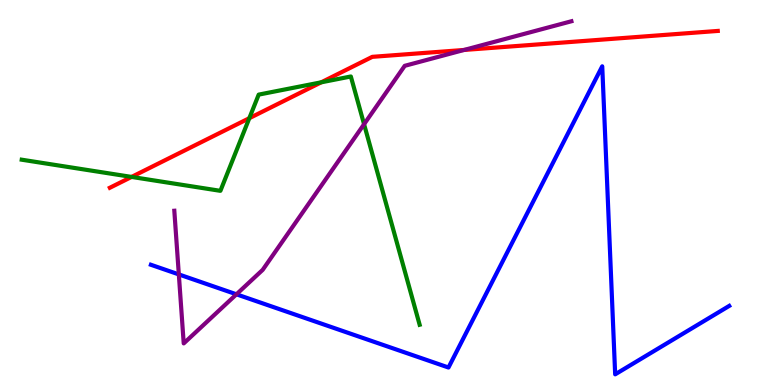[{'lines': ['blue', 'red'], 'intersections': []}, {'lines': ['green', 'red'], 'intersections': [{'x': 1.7, 'y': 5.4}, {'x': 3.22, 'y': 6.93}, {'x': 4.15, 'y': 7.86}]}, {'lines': ['purple', 'red'], 'intersections': [{'x': 5.99, 'y': 8.7}]}, {'lines': ['blue', 'green'], 'intersections': []}, {'lines': ['blue', 'purple'], 'intersections': [{'x': 2.31, 'y': 2.87}, {'x': 3.05, 'y': 2.36}]}, {'lines': ['green', 'purple'], 'intersections': [{'x': 4.7, 'y': 6.77}]}]